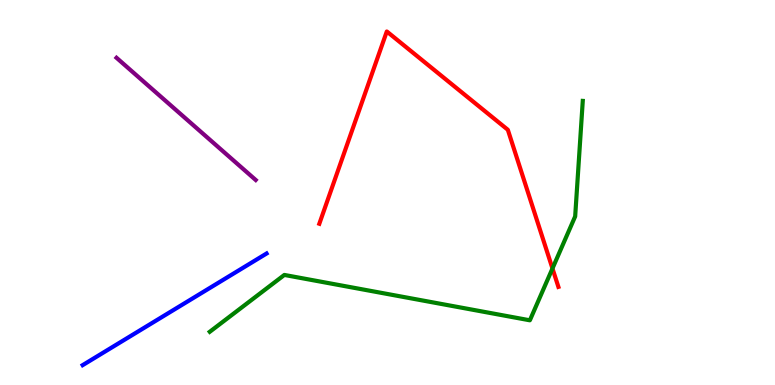[{'lines': ['blue', 'red'], 'intersections': []}, {'lines': ['green', 'red'], 'intersections': [{'x': 7.13, 'y': 3.03}]}, {'lines': ['purple', 'red'], 'intersections': []}, {'lines': ['blue', 'green'], 'intersections': []}, {'lines': ['blue', 'purple'], 'intersections': []}, {'lines': ['green', 'purple'], 'intersections': []}]